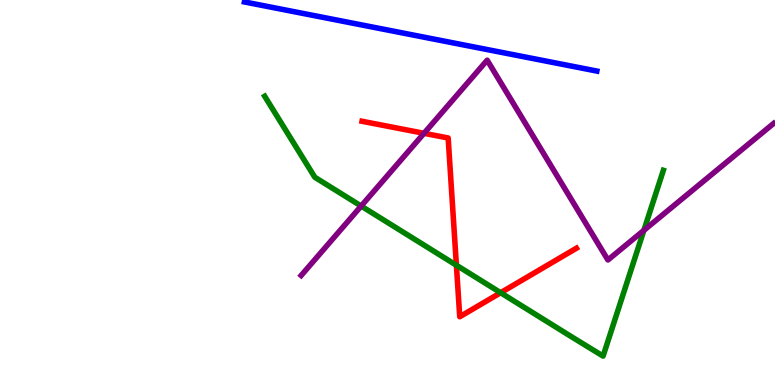[{'lines': ['blue', 'red'], 'intersections': []}, {'lines': ['green', 'red'], 'intersections': [{'x': 5.89, 'y': 3.11}, {'x': 6.46, 'y': 2.4}]}, {'lines': ['purple', 'red'], 'intersections': [{'x': 5.47, 'y': 6.54}]}, {'lines': ['blue', 'green'], 'intersections': []}, {'lines': ['blue', 'purple'], 'intersections': []}, {'lines': ['green', 'purple'], 'intersections': [{'x': 4.66, 'y': 4.65}, {'x': 8.31, 'y': 4.02}]}]